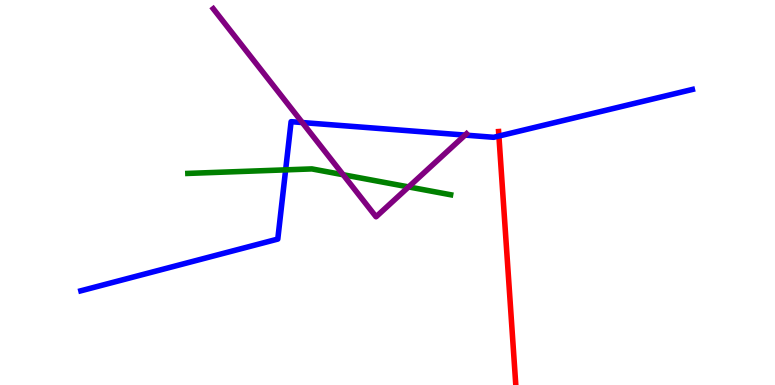[{'lines': ['blue', 'red'], 'intersections': [{'x': 6.44, 'y': 6.47}]}, {'lines': ['green', 'red'], 'intersections': []}, {'lines': ['purple', 'red'], 'intersections': []}, {'lines': ['blue', 'green'], 'intersections': [{'x': 3.69, 'y': 5.59}]}, {'lines': ['blue', 'purple'], 'intersections': [{'x': 3.9, 'y': 6.82}, {'x': 6.0, 'y': 6.49}]}, {'lines': ['green', 'purple'], 'intersections': [{'x': 4.43, 'y': 5.46}, {'x': 5.27, 'y': 5.14}]}]